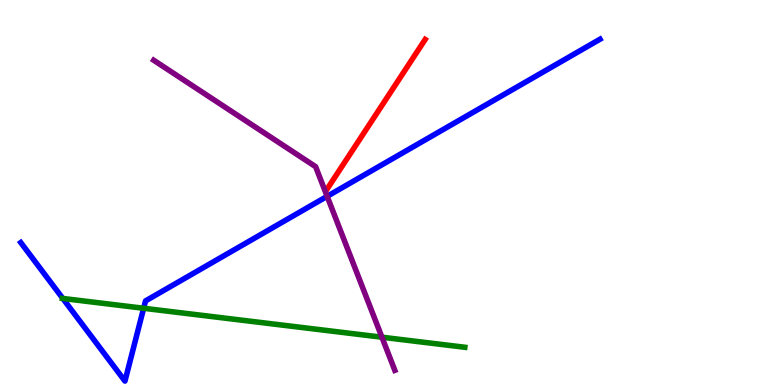[{'lines': ['blue', 'red'], 'intersections': []}, {'lines': ['green', 'red'], 'intersections': []}, {'lines': ['purple', 'red'], 'intersections': []}, {'lines': ['blue', 'green'], 'intersections': [{'x': 0.81, 'y': 2.25}, {'x': 1.85, 'y': 1.99}]}, {'lines': ['blue', 'purple'], 'intersections': [{'x': 4.22, 'y': 4.9}]}, {'lines': ['green', 'purple'], 'intersections': [{'x': 4.93, 'y': 1.24}]}]